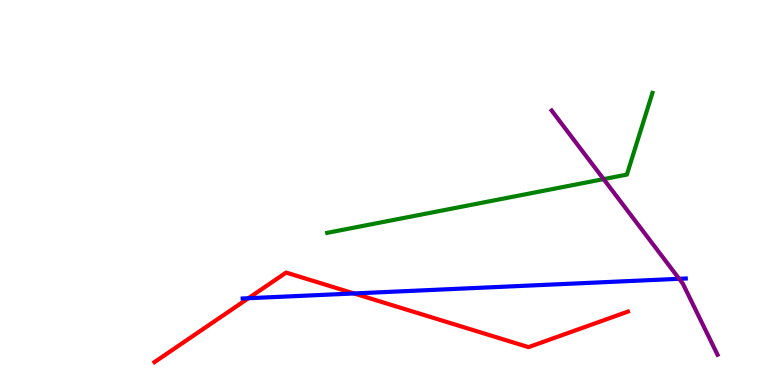[{'lines': ['blue', 'red'], 'intersections': [{'x': 3.21, 'y': 2.25}, {'x': 4.57, 'y': 2.38}]}, {'lines': ['green', 'red'], 'intersections': []}, {'lines': ['purple', 'red'], 'intersections': []}, {'lines': ['blue', 'green'], 'intersections': []}, {'lines': ['blue', 'purple'], 'intersections': [{'x': 8.76, 'y': 2.76}]}, {'lines': ['green', 'purple'], 'intersections': [{'x': 7.79, 'y': 5.35}]}]